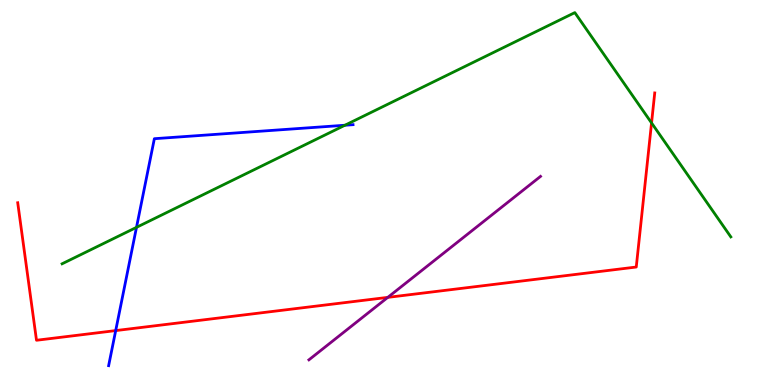[{'lines': ['blue', 'red'], 'intersections': [{'x': 1.49, 'y': 1.41}]}, {'lines': ['green', 'red'], 'intersections': [{'x': 8.41, 'y': 6.81}]}, {'lines': ['purple', 'red'], 'intersections': [{'x': 5.0, 'y': 2.28}]}, {'lines': ['blue', 'green'], 'intersections': [{'x': 1.76, 'y': 4.09}, {'x': 4.45, 'y': 6.75}]}, {'lines': ['blue', 'purple'], 'intersections': []}, {'lines': ['green', 'purple'], 'intersections': []}]